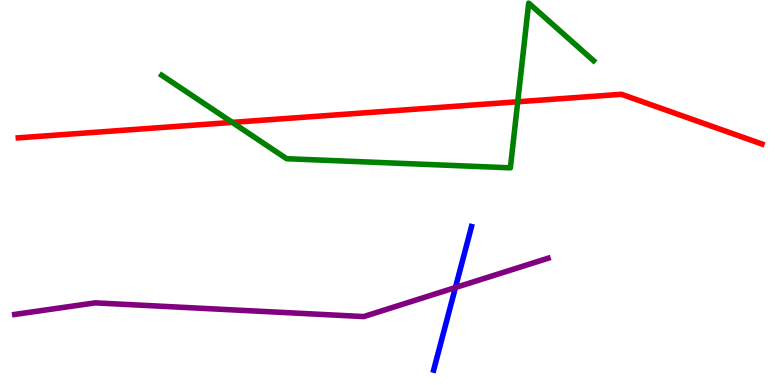[{'lines': ['blue', 'red'], 'intersections': []}, {'lines': ['green', 'red'], 'intersections': [{'x': 3.0, 'y': 6.82}, {'x': 6.68, 'y': 7.36}]}, {'lines': ['purple', 'red'], 'intersections': []}, {'lines': ['blue', 'green'], 'intersections': []}, {'lines': ['blue', 'purple'], 'intersections': [{'x': 5.88, 'y': 2.53}]}, {'lines': ['green', 'purple'], 'intersections': []}]